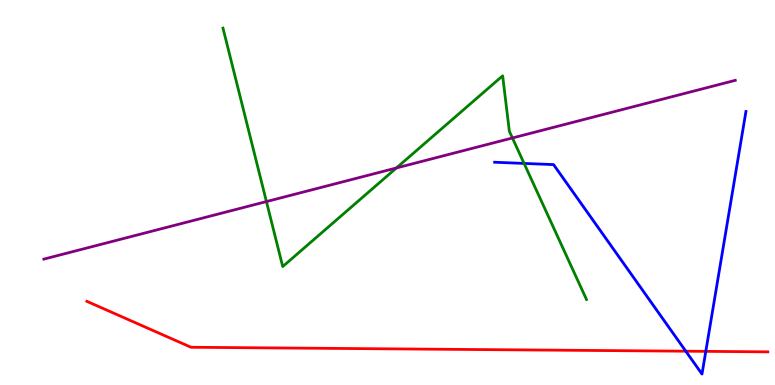[{'lines': ['blue', 'red'], 'intersections': [{'x': 8.85, 'y': 0.878}, {'x': 9.11, 'y': 0.874}]}, {'lines': ['green', 'red'], 'intersections': []}, {'lines': ['purple', 'red'], 'intersections': []}, {'lines': ['blue', 'green'], 'intersections': [{'x': 6.76, 'y': 5.76}]}, {'lines': ['blue', 'purple'], 'intersections': []}, {'lines': ['green', 'purple'], 'intersections': [{'x': 3.44, 'y': 4.76}, {'x': 5.11, 'y': 5.64}, {'x': 6.61, 'y': 6.42}]}]